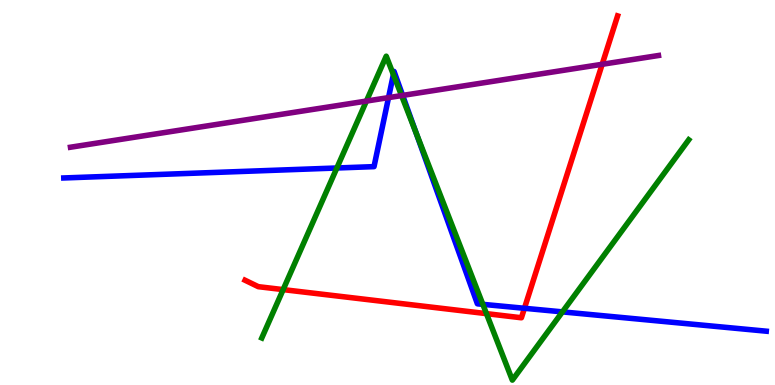[{'lines': ['blue', 'red'], 'intersections': [{'x': 6.77, 'y': 1.99}]}, {'lines': ['green', 'red'], 'intersections': [{'x': 3.65, 'y': 2.48}, {'x': 6.28, 'y': 1.85}]}, {'lines': ['purple', 'red'], 'intersections': [{'x': 7.77, 'y': 8.33}]}, {'lines': ['blue', 'green'], 'intersections': [{'x': 4.35, 'y': 5.64}, {'x': 5.08, 'y': 8.06}, {'x': 5.37, 'y': 6.55}, {'x': 6.23, 'y': 2.1}, {'x': 7.26, 'y': 1.9}]}, {'lines': ['blue', 'purple'], 'intersections': [{'x': 5.01, 'y': 7.46}, {'x': 5.2, 'y': 7.52}]}, {'lines': ['green', 'purple'], 'intersections': [{'x': 4.73, 'y': 7.37}, {'x': 5.18, 'y': 7.52}]}]